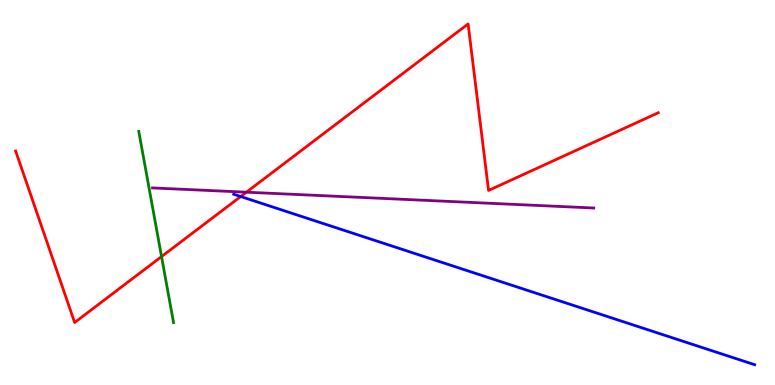[{'lines': ['blue', 'red'], 'intersections': [{'x': 3.11, 'y': 4.9}]}, {'lines': ['green', 'red'], 'intersections': [{'x': 2.08, 'y': 3.34}]}, {'lines': ['purple', 'red'], 'intersections': [{'x': 3.18, 'y': 5.01}]}, {'lines': ['blue', 'green'], 'intersections': []}, {'lines': ['blue', 'purple'], 'intersections': []}, {'lines': ['green', 'purple'], 'intersections': []}]